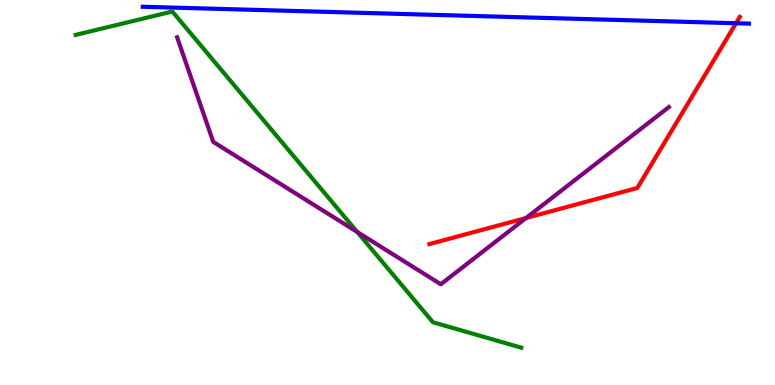[{'lines': ['blue', 'red'], 'intersections': [{'x': 9.5, 'y': 9.4}]}, {'lines': ['green', 'red'], 'intersections': []}, {'lines': ['purple', 'red'], 'intersections': [{'x': 6.79, 'y': 4.34}]}, {'lines': ['blue', 'green'], 'intersections': []}, {'lines': ['blue', 'purple'], 'intersections': []}, {'lines': ['green', 'purple'], 'intersections': [{'x': 4.61, 'y': 3.97}]}]